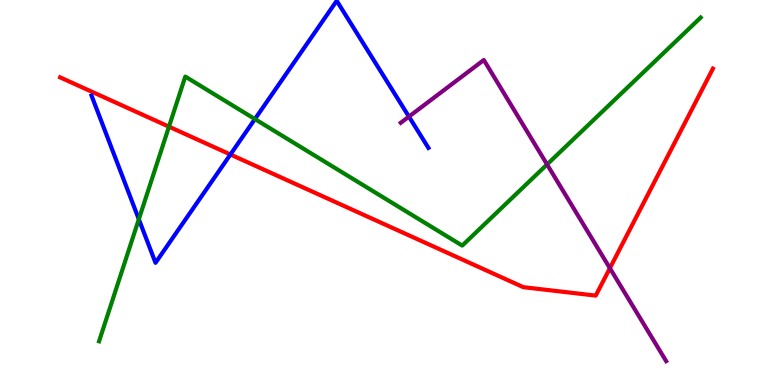[{'lines': ['blue', 'red'], 'intersections': [{'x': 2.97, 'y': 5.99}]}, {'lines': ['green', 'red'], 'intersections': [{'x': 2.18, 'y': 6.71}]}, {'lines': ['purple', 'red'], 'intersections': [{'x': 7.87, 'y': 3.03}]}, {'lines': ['blue', 'green'], 'intersections': [{'x': 1.79, 'y': 4.31}, {'x': 3.29, 'y': 6.91}]}, {'lines': ['blue', 'purple'], 'intersections': [{'x': 5.28, 'y': 6.97}]}, {'lines': ['green', 'purple'], 'intersections': [{'x': 7.06, 'y': 5.73}]}]